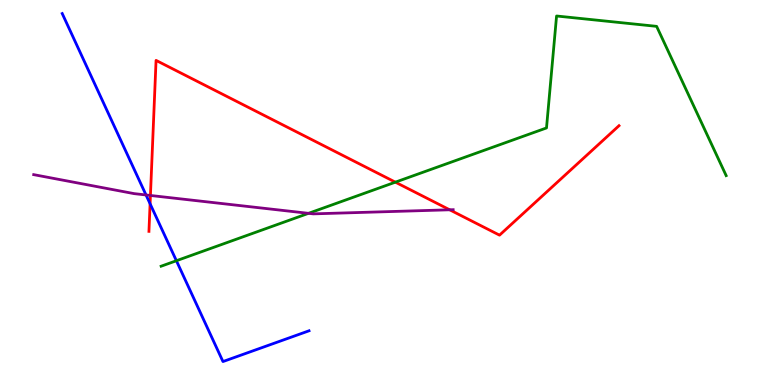[{'lines': ['blue', 'red'], 'intersections': [{'x': 1.94, 'y': 4.71}]}, {'lines': ['green', 'red'], 'intersections': [{'x': 5.1, 'y': 5.27}]}, {'lines': ['purple', 'red'], 'intersections': [{'x': 1.94, 'y': 4.92}, {'x': 5.8, 'y': 4.55}]}, {'lines': ['blue', 'green'], 'intersections': [{'x': 2.28, 'y': 3.23}]}, {'lines': ['blue', 'purple'], 'intersections': [{'x': 1.88, 'y': 4.94}]}, {'lines': ['green', 'purple'], 'intersections': [{'x': 3.98, 'y': 4.46}]}]